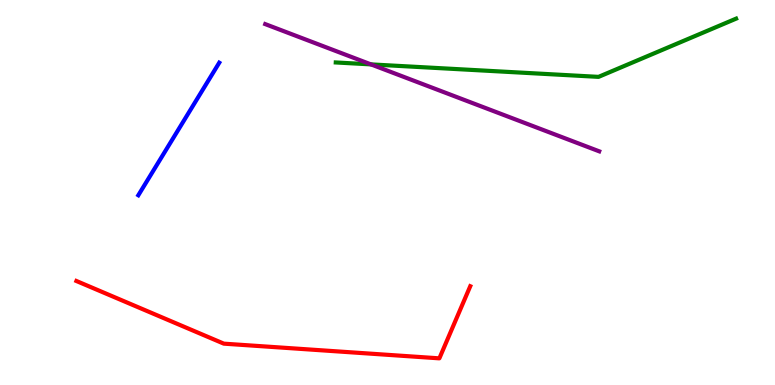[{'lines': ['blue', 'red'], 'intersections': []}, {'lines': ['green', 'red'], 'intersections': []}, {'lines': ['purple', 'red'], 'intersections': []}, {'lines': ['blue', 'green'], 'intersections': []}, {'lines': ['blue', 'purple'], 'intersections': []}, {'lines': ['green', 'purple'], 'intersections': [{'x': 4.79, 'y': 8.33}]}]